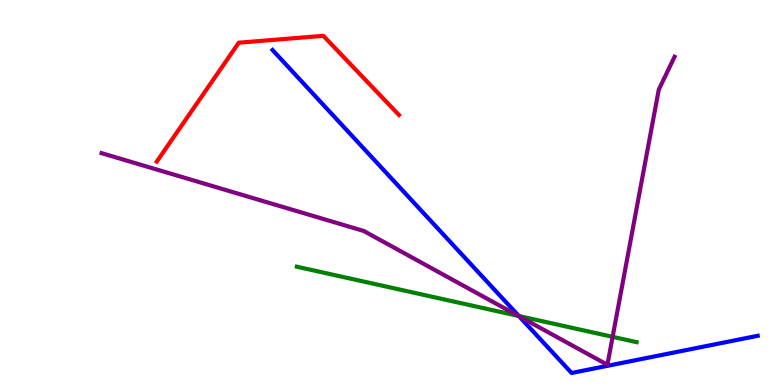[{'lines': ['blue', 'red'], 'intersections': []}, {'lines': ['green', 'red'], 'intersections': []}, {'lines': ['purple', 'red'], 'intersections': []}, {'lines': ['blue', 'green'], 'intersections': [{'x': 6.69, 'y': 1.79}]}, {'lines': ['blue', 'purple'], 'intersections': [{'x': 6.7, 'y': 1.79}]}, {'lines': ['green', 'purple'], 'intersections': [{'x': 6.69, 'y': 1.79}, {'x': 7.9, 'y': 1.25}]}]